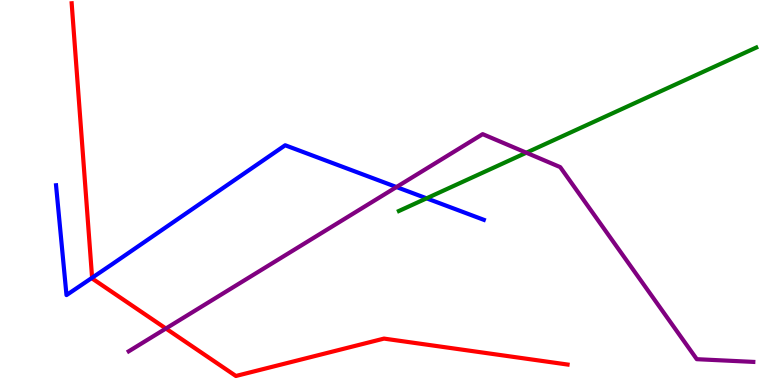[{'lines': ['blue', 'red'], 'intersections': [{'x': 1.19, 'y': 2.79}]}, {'lines': ['green', 'red'], 'intersections': []}, {'lines': ['purple', 'red'], 'intersections': [{'x': 2.14, 'y': 1.47}]}, {'lines': ['blue', 'green'], 'intersections': [{'x': 5.5, 'y': 4.85}]}, {'lines': ['blue', 'purple'], 'intersections': [{'x': 5.12, 'y': 5.14}]}, {'lines': ['green', 'purple'], 'intersections': [{'x': 6.79, 'y': 6.03}]}]